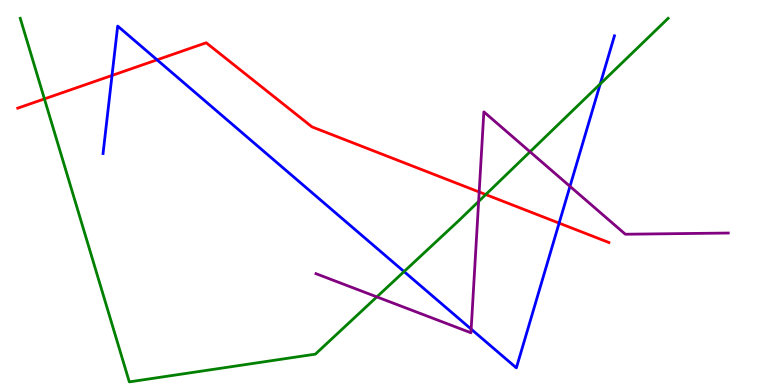[{'lines': ['blue', 'red'], 'intersections': [{'x': 1.45, 'y': 8.04}, {'x': 2.03, 'y': 8.45}, {'x': 7.21, 'y': 4.2}]}, {'lines': ['green', 'red'], 'intersections': [{'x': 0.573, 'y': 7.43}, {'x': 6.27, 'y': 4.95}]}, {'lines': ['purple', 'red'], 'intersections': [{'x': 6.18, 'y': 5.01}]}, {'lines': ['blue', 'green'], 'intersections': [{'x': 5.21, 'y': 2.95}, {'x': 7.74, 'y': 7.82}]}, {'lines': ['blue', 'purple'], 'intersections': [{'x': 6.08, 'y': 1.45}, {'x': 7.35, 'y': 5.16}]}, {'lines': ['green', 'purple'], 'intersections': [{'x': 4.86, 'y': 2.29}, {'x': 6.18, 'y': 4.77}, {'x': 6.84, 'y': 6.06}]}]